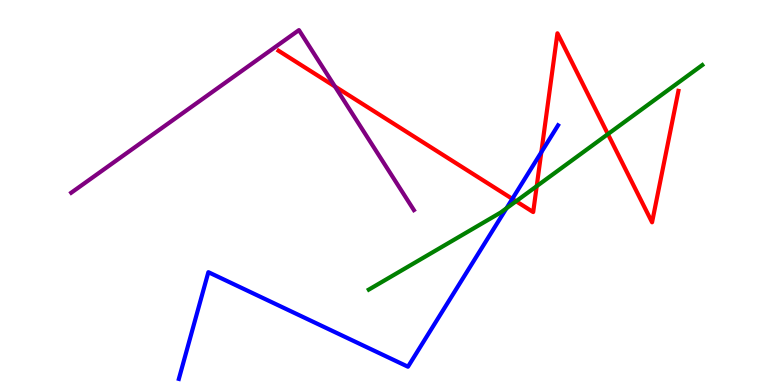[{'lines': ['blue', 'red'], 'intersections': [{'x': 6.61, 'y': 4.83}, {'x': 6.98, 'y': 6.05}]}, {'lines': ['green', 'red'], 'intersections': [{'x': 6.66, 'y': 4.77}, {'x': 6.93, 'y': 5.16}, {'x': 7.84, 'y': 6.52}]}, {'lines': ['purple', 'red'], 'intersections': [{'x': 4.32, 'y': 7.75}]}, {'lines': ['blue', 'green'], 'intersections': [{'x': 6.54, 'y': 4.59}]}, {'lines': ['blue', 'purple'], 'intersections': []}, {'lines': ['green', 'purple'], 'intersections': []}]